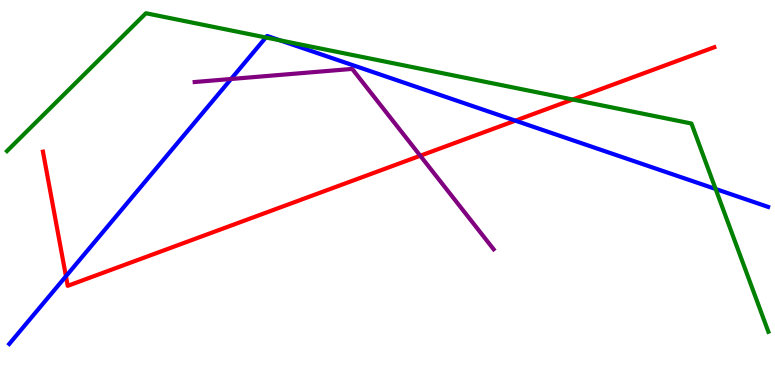[{'lines': ['blue', 'red'], 'intersections': [{'x': 0.851, 'y': 2.82}, {'x': 6.65, 'y': 6.87}]}, {'lines': ['green', 'red'], 'intersections': [{'x': 7.39, 'y': 7.42}]}, {'lines': ['purple', 'red'], 'intersections': [{'x': 5.42, 'y': 5.95}]}, {'lines': ['blue', 'green'], 'intersections': [{'x': 3.43, 'y': 9.03}, {'x': 3.61, 'y': 8.95}, {'x': 9.23, 'y': 5.09}]}, {'lines': ['blue', 'purple'], 'intersections': [{'x': 2.98, 'y': 7.95}]}, {'lines': ['green', 'purple'], 'intersections': []}]